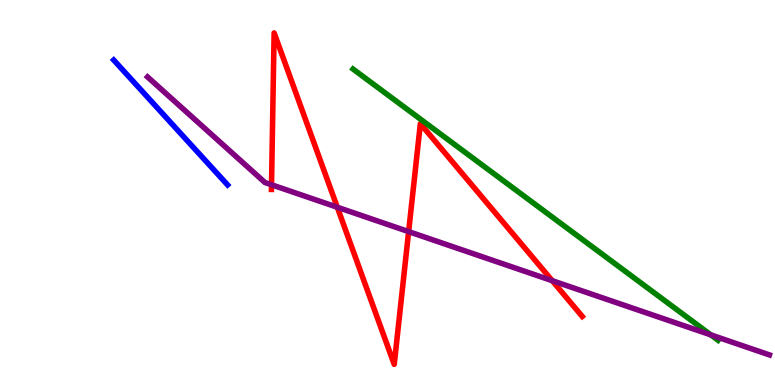[{'lines': ['blue', 'red'], 'intersections': []}, {'lines': ['green', 'red'], 'intersections': []}, {'lines': ['purple', 'red'], 'intersections': [{'x': 3.5, 'y': 5.2}, {'x': 4.35, 'y': 4.62}, {'x': 5.27, 'y': 3.98}, {'x': 7.13, 'y': 2.71}]}, {'lines': ['blue', 'green'], 'intersections': []}, {'lines': ['blue', 'purple'], 'intersections': []}, {'lines': ['green', 'purple'], 'intersections': [{'x': 9.17, 'y': 1.3}]}]